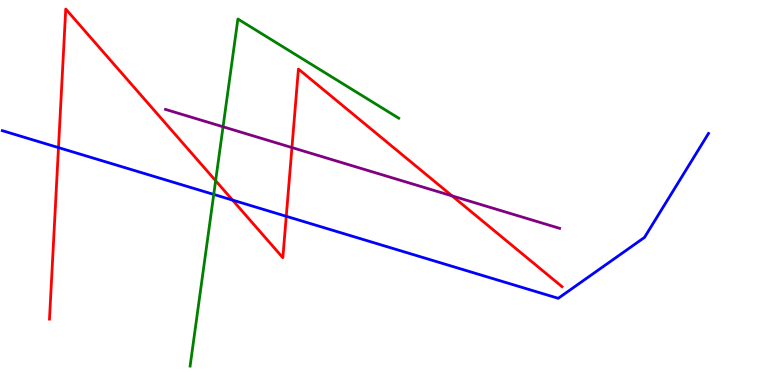[{'lines': ['blue', 'red'], 'intersections': [{'x': 0.755, 'y': 6.17}, {'x': 3.0, 'y': 4.8}, {'x': 3.69, 'y': 4.38}]}, {'lines': ['green', 'red'], 'intersections': [{'x': 2.78, 'y': 5.31}]}, {'lines': ['purple', 'red'], 'intersections': [{'x': 3.77, 'y': 6.17}, {'x': 5.83, 'y': 4.91}]}, {'lines': ['blue', 'green'], 'intersections': [{'x': 2.76, 'y': 4.95}]}, {'lines': ['blue', 'purple'], 'intersections': []}, {'lines': ['green', 'purple'], 'intersections': [{'x': 2.88, 'y': 6.71}]}]